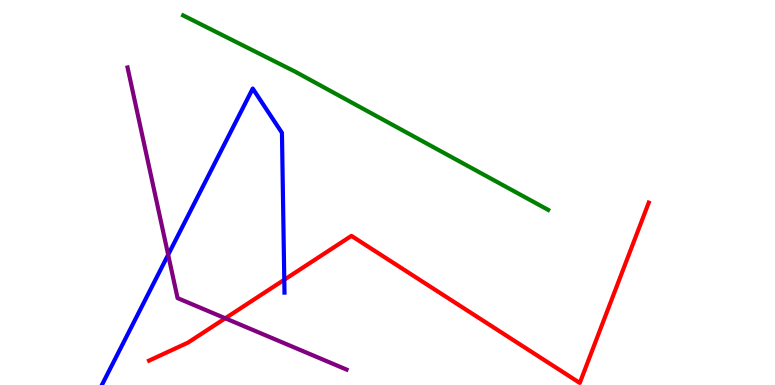[{'lines': ['blue', 'red'], 'intersections': [{'x': 3.67, 'y': 2.73}]}, {'lines': ['green', 'red'], 'intersections': []}, {'lines': ['purple', 'red'], 'intersections': [{'x': 2.91, 'y': 1.73}]}, {'lines': ['blue', 'green'], 'intersections': []}, {'lines': ['blue', 'purple'], 'intersections': [{'x': 2.17, 'y': 3.38}]}, {'lines': ['green', 'purple'], 'intersections': []}]